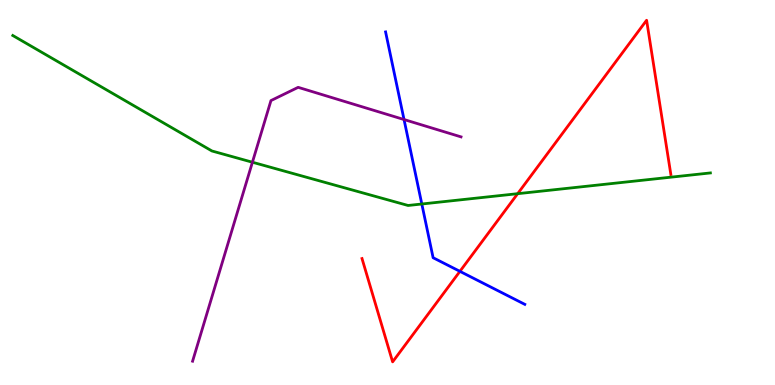[{'lines': ['blue', 'red'], 'intersections': [{'x': 5.93, 'y': 2.95}]}, {'lines': ['green', 'red'], 'intersections': [{'x': 6.68, 'y': 4.97}]}, {'lines': ['purple', 'red'], 'intersections': []}, {'lines': ['blue', 'green'], 'intersections': [{'x': 5.44, 'y': 4.7}]}, {'lines': ['blue', 'purple'], 'intersections': [{'x': 5.21, 'y': 6.9}]}, {'lines': ['green', 'purple'], 'intersections': [{'x': 3.26, 'y': 5.79}]}]